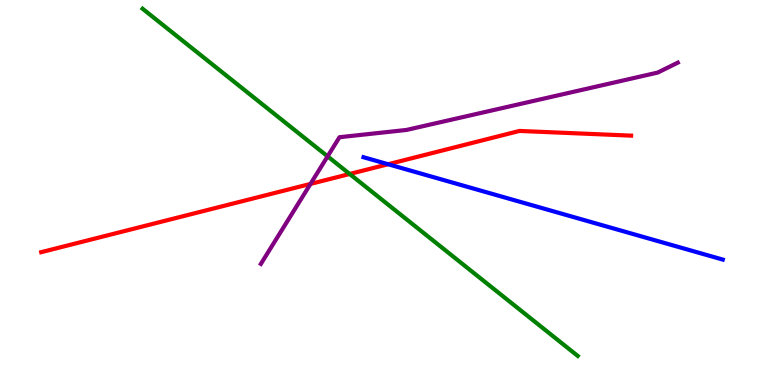[{'lines': ['blue', 'red'], 'intersections': [{'x': 5.01, 'y': 5.73}]}, {'lines': ['green', 'red'], 'intersections': [{'x': 4.51, 'y': 5.48}]}, {'lines': ['purple', 'red'], 'intersections': [{'x': 4.01, 'y': 5.22}]}, {'lines': ['blue', 'green'], 'intersections': []}, {'lines': ['blue', 'purple'], 'intersections': []}, {'lines': ['green', 'purple'], 'intersections': [{'x': 4.23, 'y': 5.94}]}]